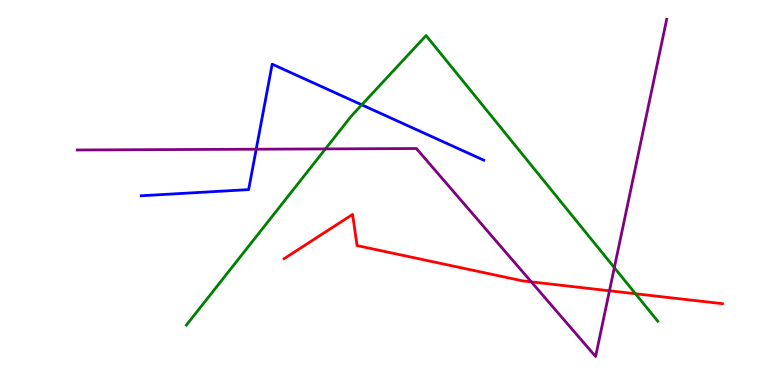[{'lines': ['blue', 'red'], 'intersections': []}, {'lines': ['green', 'red'], 'intersections': [{'x': 8.2, 'y': 2.37}]}, {'lines': ['purple', 'red'], 'intersections': [{'x': 6.86, 'y': 2.68}, {'x': 7.86, 'y': 2.45}]}, {'lines': ['blue', 'green'], 'intersections': [{'x': 4.67, 'y': 7.28}]}, {'lines': ['blue', 'purple'], 'intersections': [{'x': 3.31, 'y': 6.12}]}, {'lines': ['green', 'purple'], 'intersections': [{'x': 4.2, 'y': 6.13}, {'x': 7.93, 'y': 3.05}]}]